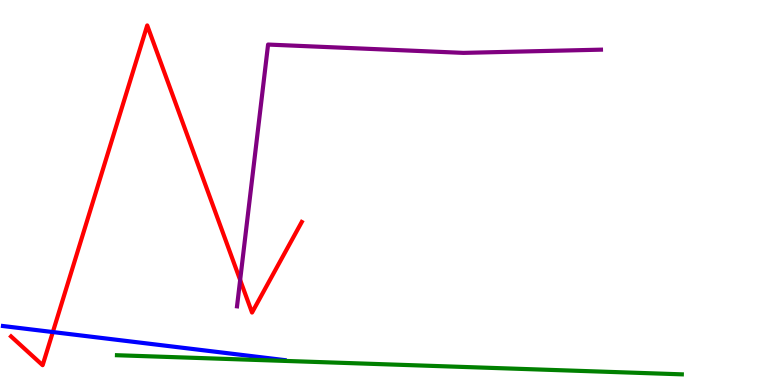[{'lines': ['blue', 'red'], 'intersections': [{'x': 0.682, 'y': 1.38}]}, {'lines': ['green', 'red'], 'intersections': []}, {'lines': ['purple', 'red'], 'intersections': [{'x': 3.1, 'y': 2.73}]}, {'lines': ['blue', 'green'], 'intersections': []}, {'lines': ['blue', 'purple'], 'intersections': []}, {'lines': ['green', 'purple'], 'intersections': []}]